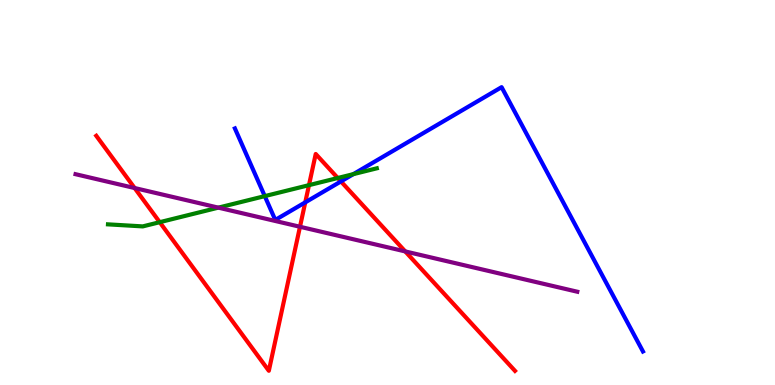[{'lines': ['blue', 'red'], 'intersections': [{'x': 3.94, 'y': 4.74}, {'x': 4.4, 'y': 5.29}]}, {'lines': ['green', 'red'], 'intersections': [{'x': 2.06, 'y': 4.23}, {'x': 3.99, 'y': 5.19}, {'x': 4.36, 'y': 5.38}]}, {'lines': ['purple', 'red'], 'intersections': [{'x': 1.74, 'y': 5.12}, {'x': 3.87, 'y': 4.11}, {'x': 5.23, 'y': 3.47}]}, {'lines': ['blue', 'green'], 'intersections': [{'x': 3.42, 'y': 4.91}, {'x': 4.56, 'y': 5.48}]}, {'lines': ['blue', 'purple'], 'intersections': []}, {'lines': ['green', 'purple'], 'intersections': [{'x': 2.82, 'y': 4.61}]}]